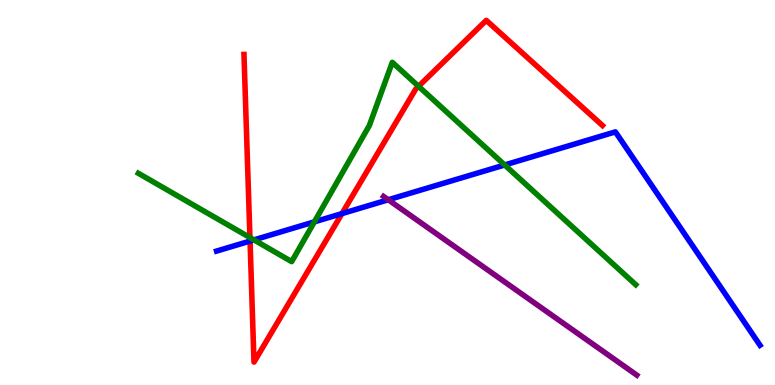[{'lines': ['blue', 'red'], 'intersections': [{'x': 3.23, 'y': 3.74}, {'x': 4.41, 'y': 4.45}]}, {'lines': ['green', 'red'], 'intersections': [{'x': 3.23, 'y': 3.83}, {'x': 5.4, 'y': 7.76}]}, {'lines': ['purple', 'red'], 'intersections': []}, {'lines': ['blue', 'green'], 'intersections': [{'x': 3.28, 'y': 3.77}, {'x': 4.06, 'y': 4.24}, {'x': 6.51, 'y': 5.72}]}, {'lines': ['blue', 'purple'], 'intersections': [{'x': 5.01, 'y': 4.81}]}, {'lines': ['green', 'purple'], 'intersections': []}]